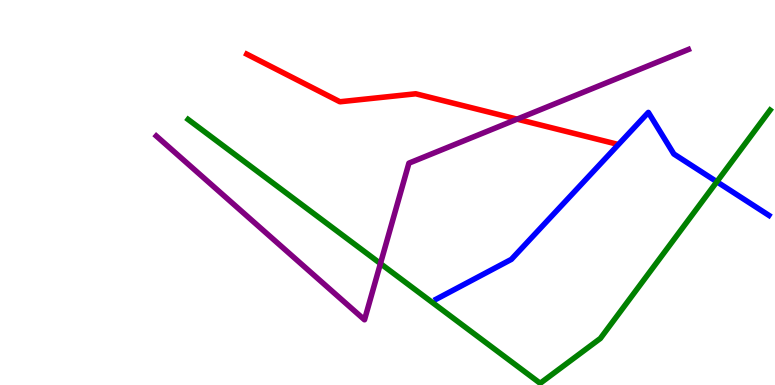[{'lines': ['blue', 'red'], 'intersections': []}, {'lines': ['green', 'red'], 'intersections': []}, {'lines': ['purple', 'red'], 'intersections': [{'x': 6.67, 'y': 6.91}]}, {'lines': ['blue', 'green'], 'intersections': [{'x': 9.25, 'y': 5.28}]}, {'lines': ['blue', 'purple'], 'intersections': []}, {'lines': ['green', 'purple'], 'intersections': [{'x': 4.91, 'y': 3.15}]}]